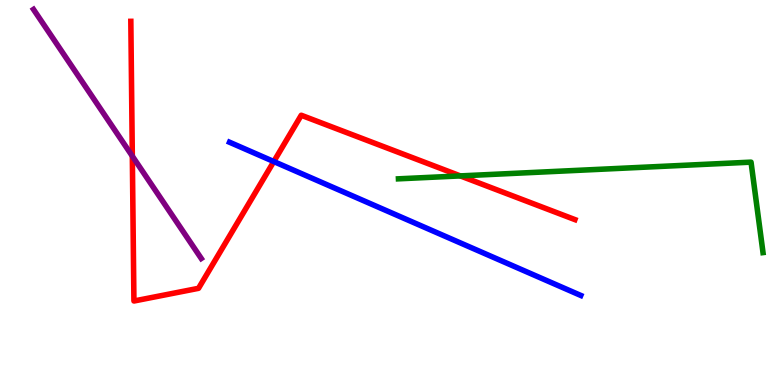[{'lines': ['blue', 'red'], 'intersections': [{'x': 3.53, 'y': 5.8}]}, {'lines': ['green', 'red'], 'intersections': [{'x': 5.94, 'y': 5.43}]}, {'lines': ['purple', 'red'], 'intersections': [{'x': 1.71, 'y': 5.94}]}, {'lines': ['blue', 'green'], 'intersections': []}, {'lines': ['blue', 'purple'], 'intersections': []}, {'lines': ['green', 'purple'], 'intersections': []}]